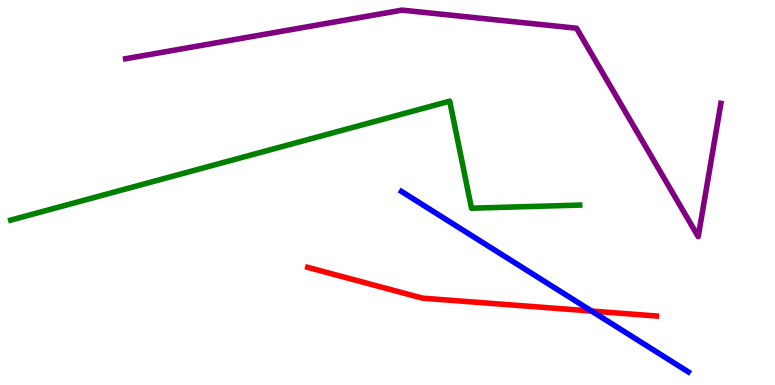[{'lines': ['blue', 'red'], 'intersections': [{'x': 7.63, 'y': 1.92}]}, {'lines': ['green', 'red'], 'intersections': []}, {'lines': ['purple', 'red'], 'intersections': []}, {'lines': ['blue', 'green'], 'intersections': []}, {'lines': ['blue', 'purple'], 'intersections': []}, {'lines': ['green', 'purple'], 'intersections': []}]